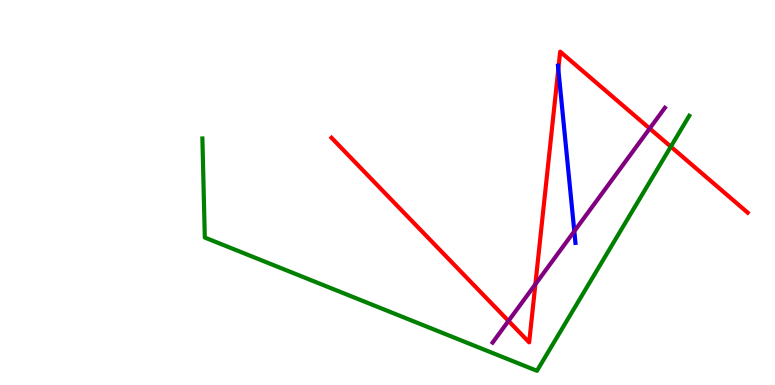[{'lines': ['blue', 'red'], 'intersections': [{'x': 7.2, 'y': 8.2}]}, {'lines': ['green', 'red'], 'intersections': [{'x': 8.66, 'y': 6.19}]}, {'lines': ['purple', 'red'], 'intersections': [{'x': 6.56, 'y': 1.66}, {'x': 6.91, 'y': 2.62}, {'x': 8.38, 'y': 6.66}]}, {'lines': ['blue', 'green'], 'intersections': []}, {'lines': ['blue', 'purple'], 'intersections': [{'x': 7.41, 'y': 3.99}]}, {'lines': ['green', 'purple'], 'intersections': []}]